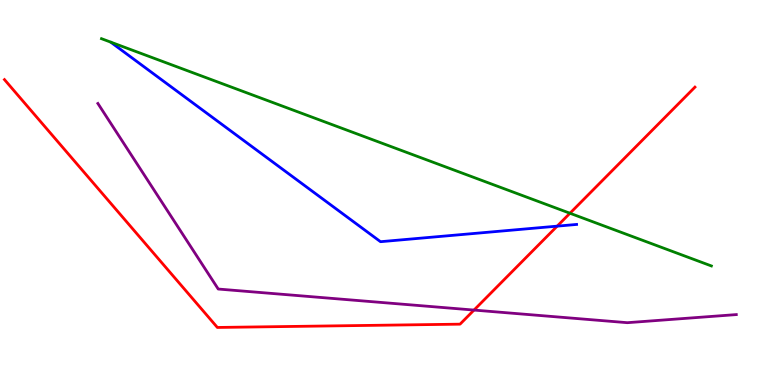[{'lines': ['blue', 'red'], 'intersections': [{'x': 7.19, 'y': 4.13}]}, {'lines': ['green', 'red'], 'intersections': [{'x': 7.35, 'y': 4.46}]}, {'lines': ['purple', 'red'], 'intersections': [{'x': 6.12, 'y': 1.95}]}, {'lines': ['blue', 'green'], 'intersections': []}, {'lines': ['blue', 'purple'], 'intersections': []}, {'lines': ['green', 'purple'], 'intersections': []}]